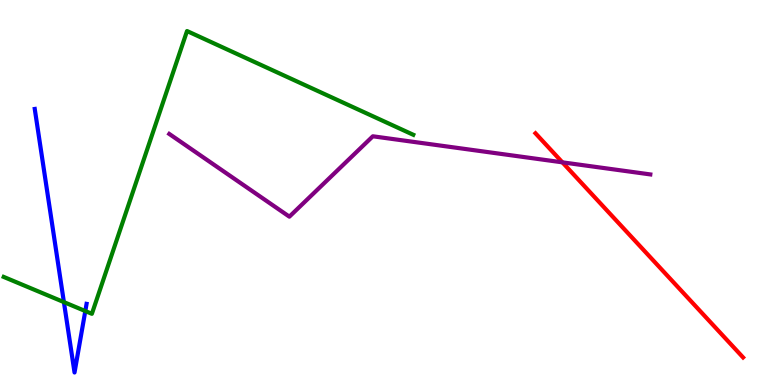[{'lines': ['blue', 'red'], 'intersections': []}, {'lines': ['green', 'red'], 'intersections': []}, {'lines': ['purple', 'red'], 'intersections': [{'x': 7.26, 'y': 5.78}]}, {'lines': ['blue', 'green'], 'intersections': [{'x': 0.825, 'y': 2.15}, {'x': 1.1, 'y': 1.92}]}, {'lines': ['blue', 'purple'], 'intersections': []}, {'lines': ['green', 'purple'], 'intersections': []}]